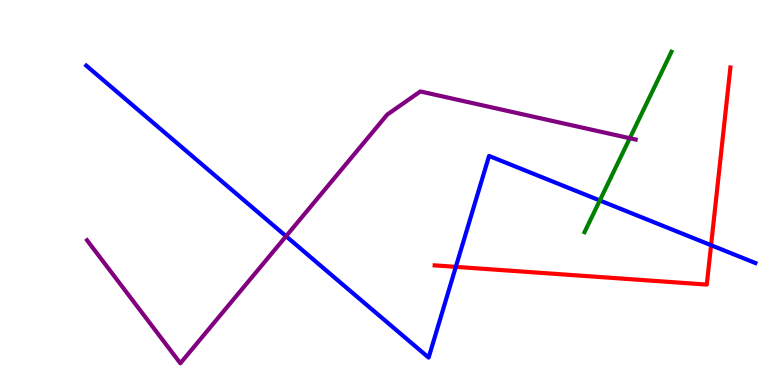[{'lines': ['blue', 'red'], 'intersections': [{'x': 5.88, 'y': 3.07}, {'x': 9.18, 'y': 3.63}]}, {'lines': ['green', 'red'], 'intersections': []}, {'lines': ['purple', 'red'], 'intersections': []}, {'lines': ['blue', 'green'], 'intersections': [{'x': 7.74, 'y': 4.79}]}, {'lines': ['blue', 'purple'], 'intersections': [{'x': 3.69, 'y': 3.86}]}, {'lines': ['green', 'purple'], 'intersections': [{'x': 8.13, 'y': 6.41}]}]